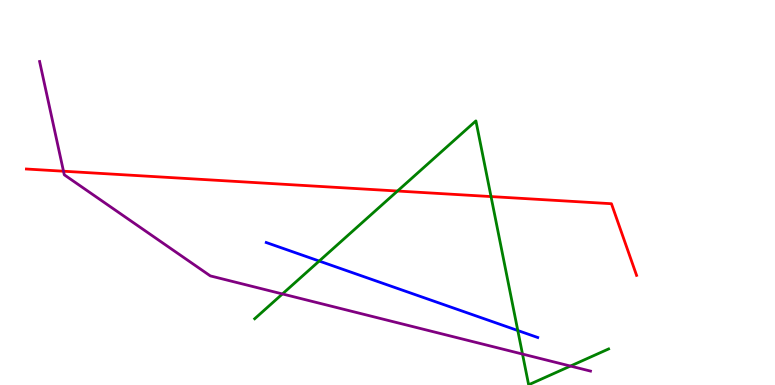[{'lines': ['blue', 'red'], 'intersections': []}, {'lines': ['green', 'red'], 'intersections': [{'x': 5.13, 'y': 5.04}, {'x': 6.34, 'y': 4.89}]}, {'lines': ['purple', 'red'], 'intersections': [{'x': 0.819, 'y': 5.55}]}, {'lines': ['blue', 'green'], 'intersections': [{'x': 4.12, 'y': 3.22}, {'x': 6.68, 'y': 1.42}]}, {'lines': ['blue', 'purple'], 'intersections': []}, {'lines': ['green', 'purple'], 'intersections': [{'x': 3.64, 'y': 2.36}, {'x': 6.74, 'y': 0.804}, {'x': 7.36, 'y': 0.492}]}]